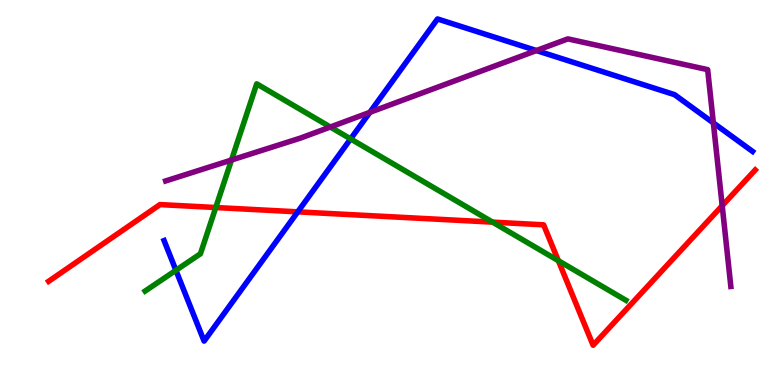[{'lines': ['blue', 'red'], 'intersections': [{'x': 3.84, 'y': 4.5}]}, {'lines': ['green', 'red'], 'intersections': [{'x': 2.78, 'y': 4.61}, {'x': 6.36, 'y': 4.23}, {'x': 7.2, 'y': 3.23}]}, {'lines': ['purple', 'red'], 'intersections': [{'x': 9.32, 'y': 4.66}]}, {'lines': ['blue', 'green'], 'intersections': [{'x': 2.27, 'y': 2.98}, {'x': 4.52, 'y': 6.39}]}, {'lines': ['blue', 'purple'], 'intersections': [{'x': 4.77, 'y': 7.08}, {'x': 6.92, 'y': 8.69}, {'x': 9.2, 'y': 6.81}]}, {'lines': ['green', 'purple'], 'intersections': [{'x': 2.99, 'y': 5.84}, {'x': 4.26, 'y': 6.7}]}]